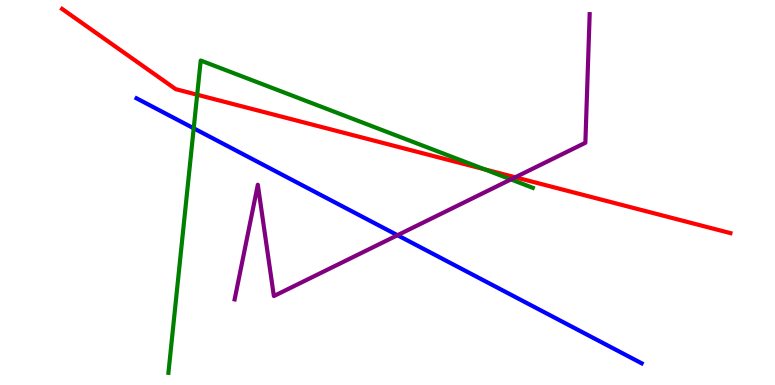[{'lines': ['blue', 'red'], 'intersections': []}, {'lines': ['green', 'red'], 'intersections': [{'x': 2.54, 'y': 7.54}, {'x': 6.25, 'y': 5.6}]}, {'lines': ['purple', 'red'], 'intersections': [{'x': 6.65, 'y': 5.4}]}, {'lines': ['blue', 'green'], 'intersections': [{'x': 2.5, 'y': 6.67}]}, {'lines': ['blue', 'purple'], 'intersections': [{'x': 5.13, 'y': 3.89}]}, {'lines': ['green', 'purple'], 'intersections': [{'x': 6.59, 'y': 5.34}]}]